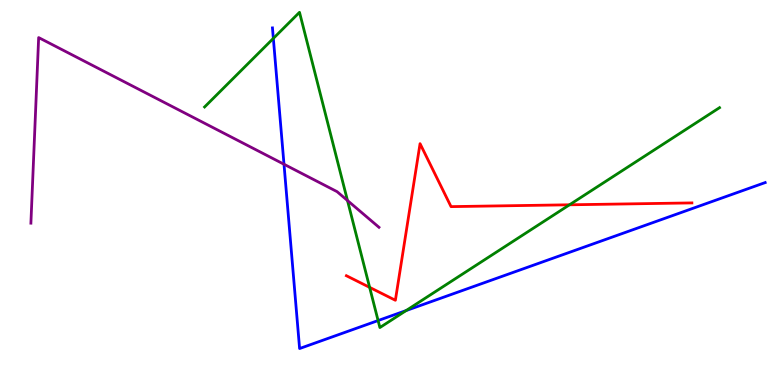[{'lines': ['blue', 'red'], 'intersections': []}, {'lines': ['green', 'red'], 'intersections': [{'x': 4.77, 'y': 2.54}, {'x': 7.35, 'y': 4.68}]}, {'lines': ['purple', 'red'], 'intersections': []}, {'lines': ['blue', 'green'], 'intersections': [{'x': 3.53, 'y': 9.0}, {'x': 4.88, 'y': 1.67}, {'x': 5.24, 'y': 1.93}]}, {'lines': ['blue', 'purple'], 'intersections': [{'x': 3.66, 'y': 5.73}]}, {'lines': ['green', 'purple'], 'intersections': [{'x': 4.48, 'y': 4.79}]}]